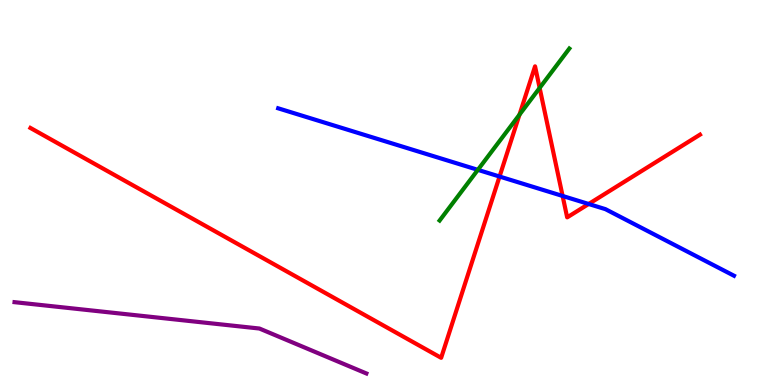[{'lines': ['blue', 'red'], 'intersections': [{'x': 6.45, 'y': 5.41}, {'x': 7.26, 'y': 4.91}, {'x': 7.6, 'y': 4.7}]}, {'lines': ['green', 'red'], 'intersections': [{'x': 6.7, 'y': 7.02}, {'x': 6.96, 'y': 7.72}]}, {'lines': ['purple', 'red'], 'intersections': []}, {'lines': ['blue', 'green'], 'intersections': [{'x': 6.17, 'y': 5.59}]}, {'lines': ['blue', 'purple'], 'intersections': []}, {'lines': ['green', 'purple'], 'intersections': []}]